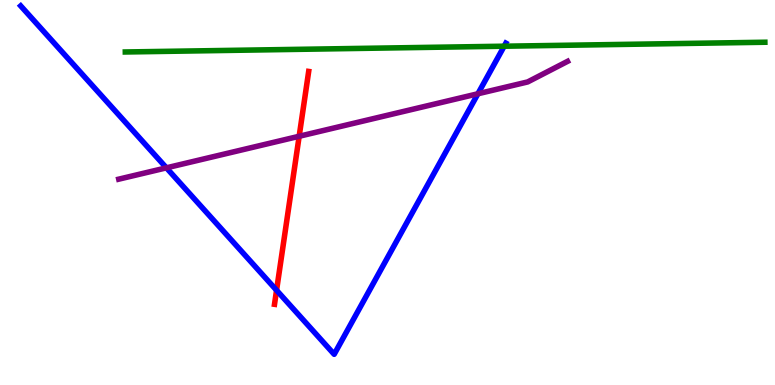[{'lines': ['blue', 'red'], 'intersections': [{'x': 3.57, 'y': 2.46}]}, {'lines': ['green', 'red'], 'intersections': []}, {'lines': ['purple', 'red'], 'intersections': [{'x': 3.86, 'y': 6.46}]}, {'lines': ['blue', 'green'], 'intersections': [{'x': 6.51, 'y': 8.8}]}, {'lines': ['blue', 'purple'], 'intersections': [{'x': 2.15, 'y': 5.64}, {'x': 6.17, 'y': 7.56}]}, {'lines': ['green', 'purple'], 'intersections': []}]